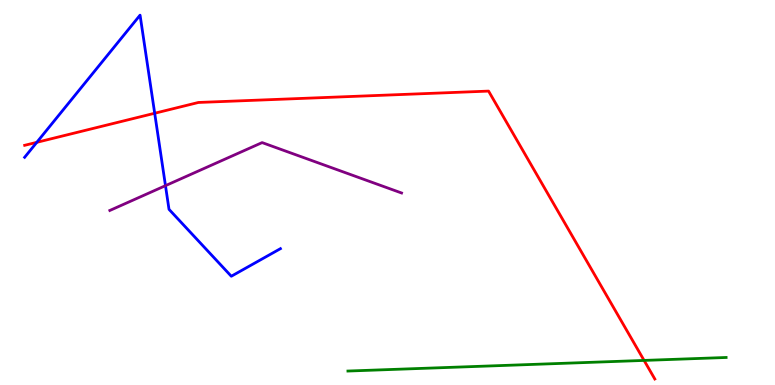[{'lines': ['blue', 'red'], 'intersections': [{'x': 0.475, 'y': 6.3}, {'x': 2.0, 'y': 7.06}]}, {'lines': ['green', 'red'], 'intersections': [{'x': 8.31, 'y': 0.638}]}, {'lines': ['purple', 'red'], 'intersections': []}, {'lines': ['blue', 'green'], 'intersections': []}, {'lines': ['blue', 'purple'], 'intersections': [{'x': 2.14, 'y': 5.18}]}, {'lines': ['green', 'purple'], 'intersections': []}]